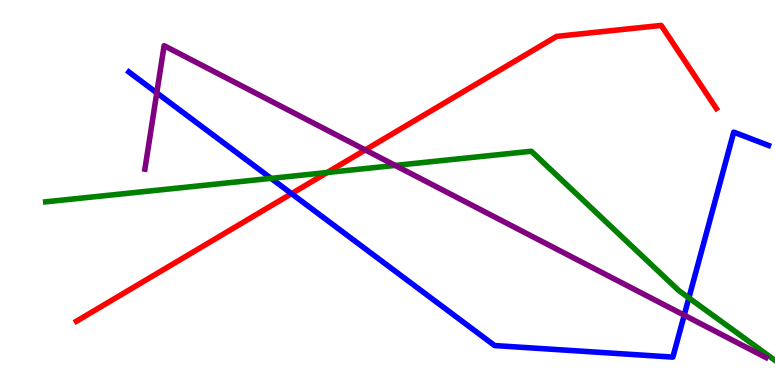[{'lines': ['blue', 'red'], 'intersections': [{'x': 3.76, 'y': 4.97}]}, {'lines': ['green', 'red'], 'intersections': [{'x': 4.22, 'y': 5.52}]}, {'lines': ['purple', 'red'], 'intersections': [{'x': 4.71, 'y': 6.11}]}, {'lines': ['blue', 'green'], 'intersections': [{'x': 3.5, 'y': 5.37}, {'x': 8.89, 'y': 2.26}]}, {'lines': ['blue', 'purple'], 'intersections': [{'x': 2.02, 'y': 7.59}, {'x': 8.83, 'y': 1.81}]}, {'lines': ['green', 'purple'], 'intersections': [{'x': 5.1, 'y': 5.7}]}]